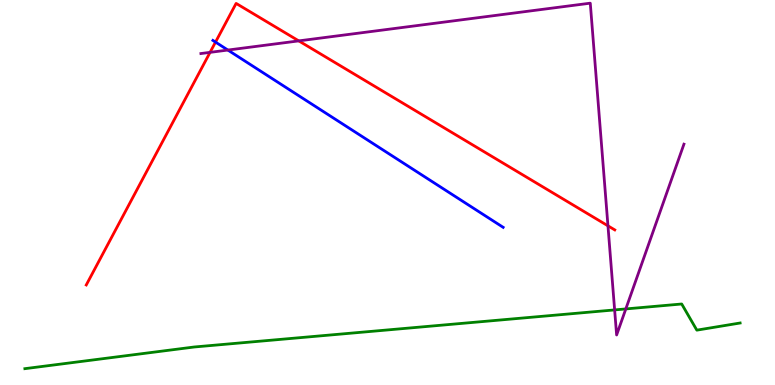[{'lines': ['blue', 'red'], 'intersections': [{'x': 2.78, 'y': 8.91}]}, {'lines': ['green', 'red'], 'intersections': []}, {'lines': ['purple', 'red'], 'intersections': [{'x': 2.71, 'y': 8.64}, {'x': 3.86, 'y': 8.94}, {'x': 7.84, 'y': 4.13}]}, {'lines': ['blue', 'green'], 'intersections': []}, {'lines': ['blue', 'purple'], 'intersections': [{'x': 2.94, 'y': 8.7}]}, {'lines': ['green', 'purple'], 'intersections': [{'x': 7.93, 'y': 1.95}, {'x': 8.08, 'y': 1.98}]}]